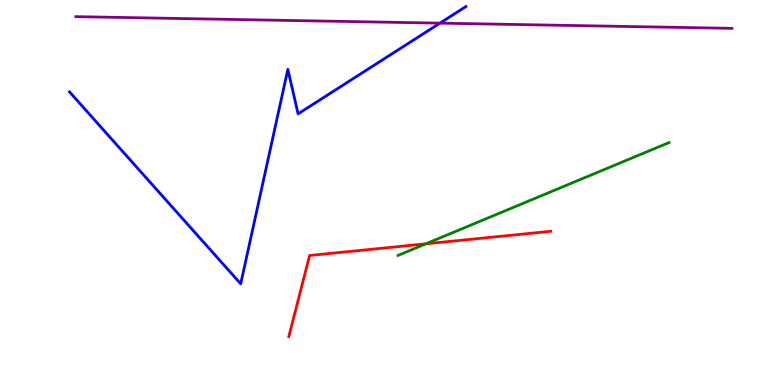[{'lines': ['blue', 'red'], 'intersections': []}, {'lines': ['green', 'red'], 'intersections': [{'x': 5.5, 'y': 3.67}]}, {'lines': ['purple', 'red'], 'intersections': []}, {'lines': ['blue', 'green'], 'intersections': []}, {'lines': ['blue', 'purple'], 'intersections': [{'x': 5.68, 'y': 9.4}]}, {'lines': ['green', 'purple'], 'intersections': []}]